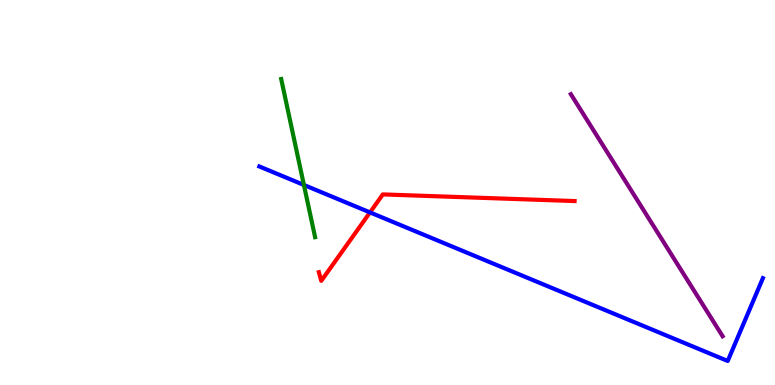[{'lines': ['blue', 'red'], 'intersections': [{'x': 4.77, 'y': 4.48}]}, {'lines': ['green', 'red'], 'intersections': []}, {'lines': ['purple', 'red'], 'intersections': []}, {'lines': ['blue', 'green'], 'intersections': [{'x': 3.92, 'y': 5.2}]}, {'lines': ['blue', 'purple'], 'intersections': []}, {'lines': ['green', 'purple'], 'intersections': []}]